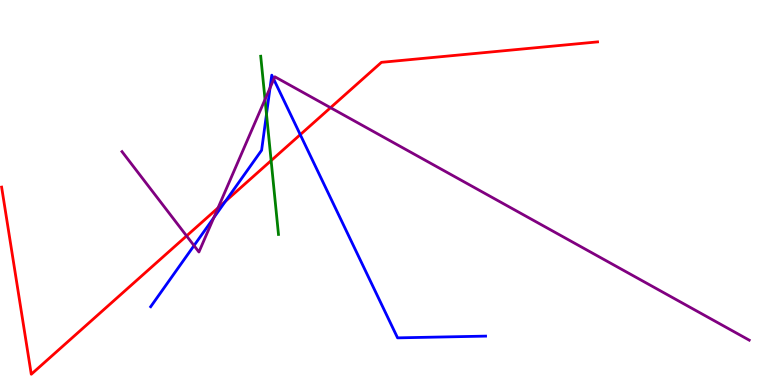[{'lines': ['blue', 'red'], 'intersections': [{'x': 2.91, 'y': 4.77}, {'x': 3.87, 'y': 6.5}]}, {'lines': ['green', 'red'], 'intersections': [{'x': 3.5, 'y': 5.83}]}, {'lines': ['purple', 'red'], 'intersections': [{'x': 2.41, 'y': 3.87}, {'x': 2.81, 'y': 4.6}, {'x': 4.26, 'y': 7.2}]}, {'lines': ['blue', 'green'], 'intersections': [{'x': 3.44, 'y': 7.04}]}, {'lines': ['blue', 'purple'], 'intersections': [{'x': 2.5, 'y': 3.62}, {'x': 2.76, 'y': 4.35}, {'x': 3.48, 'y': 7.72}, {'x': 3.53, 'y': 7.94}]}, {'lines': ['green', 'purple'], 'intersections': [{'x': 3.42, 'y': 7.42}]}]